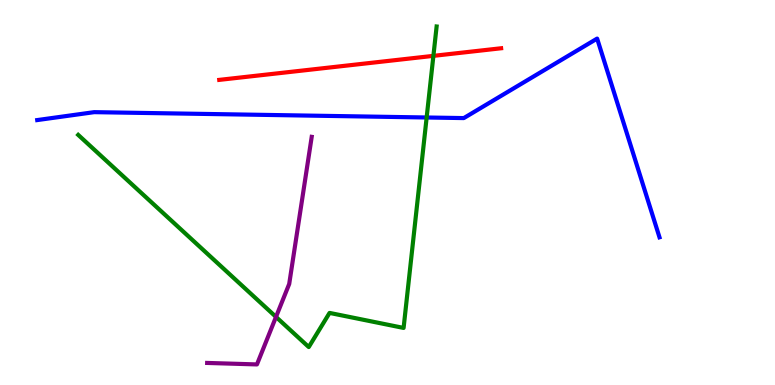[{'lines': ['blue', 'red'], 'intersections': []}, {'lines': ['green', 'red'], 'intersections': [{'x': 5.59, 'y': 8.55}]}, {'lines': ['purple', 'red'], 'intersections': []}, {'lines': ['blue', 'green'], 'intersections': [{'x': 5.51, 'y': 6.95}]}, {'lines': ['blue', 'purple'], 'intersections': []}, {'lines': ['green', 'purple'], 'intersections': [{'x': 3.56, 'y': 1.77}]}]